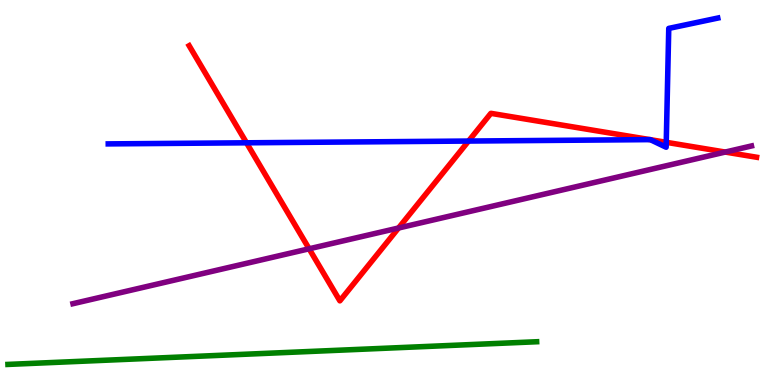[{'lines': ['blue', 'red'], 'intersections': [{'x': 3.18, 'y': 6.29}, {'x': 6.05, 'y': 6.34}, {'x': 8.39, 'y': 6.37}, {'x': 8.39, 'y': 6.37}, {'x': 8.6, 'y': 6.3}]}, {'lines': ['green', 'red'], 'intersections': []}, {'lines': ['purple', 'red'], 'intersections': [{'x': 3.99, 'y': 3.54}, {'x': 5.14, 'y': 4.08}, {'x': 9.36, 'y': 6.05}]}, {'lines': ['blue', 'green'], 'intersections': []}, {'lines': ['blue', 'purple'], 'intersections': []}, {'lines': ['green', 'purple'], 'intersections': []}]